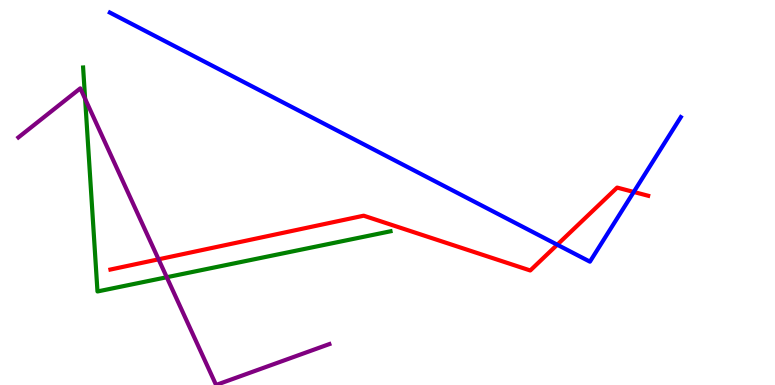[{'lines': ['blue', 'red'], 'intersections': [{'x': 7.19, 'y': 3.64}, {'x': 8.18, 'y': 5.01}]}, {'lines': ['green', 'red'], 'intersections': []}, {'lines': ['purple', 'red'], 'intersections': [{'x': 2.05, 'y': 3.26}]}, {'lines': ['blue', 'green'], 'intersections': []}, {'lines': ['blue', 'purple'], 'intersections': []}, {'lines': ['green', 'purple'], 'intersections': [{'x': 1.1, 'y': 7.43}, {'x': 2.15, 'y': 2.8}]}]